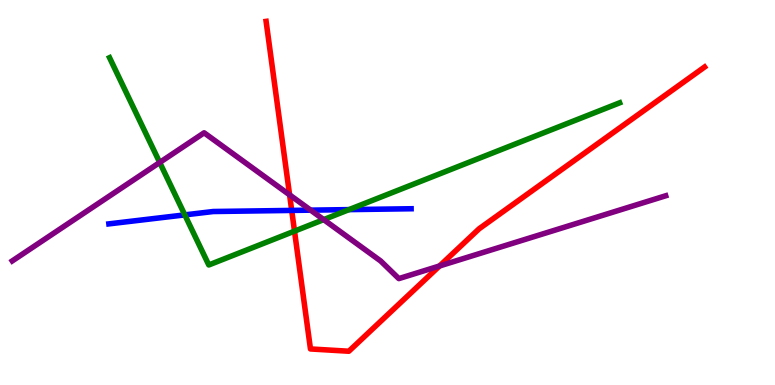[{'lines': ['blue', 'red'], 'intersections': [{'x': 3.76, 'y': 4.53}]}, {'lines': ['green', 'red'], 'intersections': [{'x': 3.8, 'y': 4.0}]}, {'lines': ['purple', 'red'], 'intersections': [{'x': 3.74, 'y': 4.94}, {'x': 5.67, 'y': 3.09}]}, {'lines': ['blue', 'green'], 'intersections': [{'x': 2.38, 'y': 4.42}, {'x': 4.5, 'y': 4.56}]}, {'lines': ['blue', 'purple'], 'intersections': [{'x': 4.01, 'y': 4.54}]}, {'lines': ['green', 'purple'], 'intersections': [{'x': 2.06, 'y': 5.78}, {'x': 4.18, 'y': 4.3}]}]